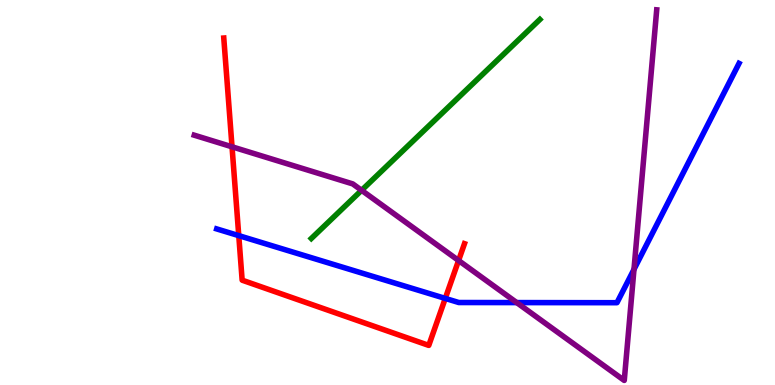[{'lines': ['blue', 'red'], 'intersections': [{'x': 3.08, 'y': 3.88}, {'x': 5.75, 'y': 2.25}]}, {'lines': ['green', 'red'], 'intersections': []}, {'lines': ['purple', 'red'], 'intersections': [{'x': 2.99, 'y': 6.19}, {'x': 5.92, 'y': 3.23}]}, {'lines': ['blue', 'green'], 'intersections': []}, {'lines': ['blue', 'purple'], 'intersections': [{'x': 6.67, 'y': 2.14}, {'x': 8.18, 'y': 3.0}]}, {'lines': ['green', 'purple'], 'intersections': [{'x': 4.67, 'y': 5.06}]}]